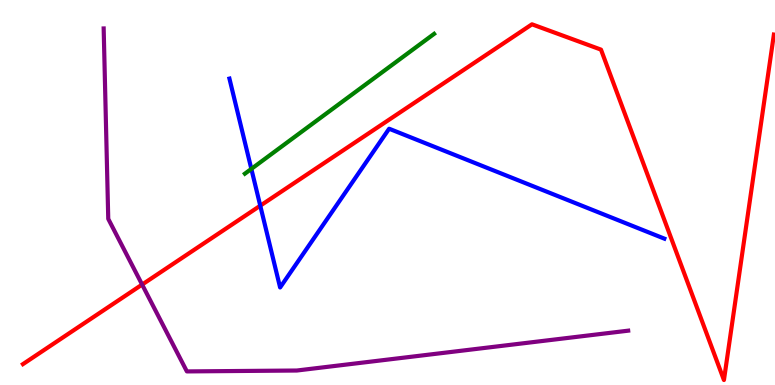[{'lines': ['blue', 'red'], 'intersections': [{'x': 3.36, 'y': 4.66}]}, {'lines': ['green', 'red'], 'intersections': []}, {'lines': ['purple', 'red'], 'intersections': [{'x': 1.83, 'y': 2.61}]}, {'lines': ['blue', 'green'], 'intersections': [{'x': 3.24, 'y': 5.61}]}, {'lines': ['blue', 'purple'], 'intersections': []}, {'lines': ['green', 'purple'], 'intersections': []}]